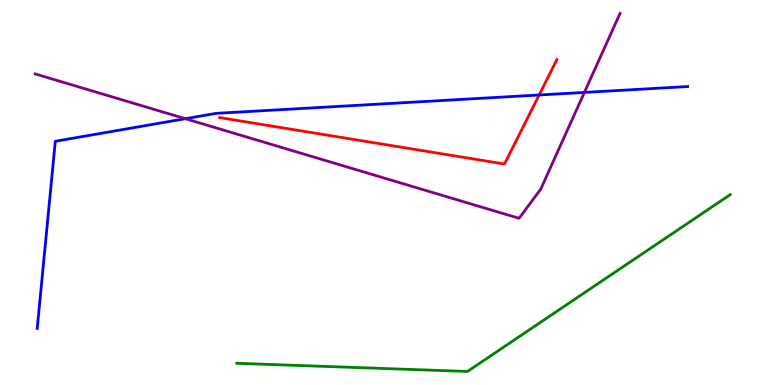[{'lines': ['blue', 'red'], 'intersections': [{'x': 6.96, 'y': 7.53}]}, {'lines': ['green', 'red'], 'intersections': []}, {'lines': ['purple', 'red'], 'intersections': []}, {'lines': ['blue', 'green'], 'intersections': []}, {'lines': ['blue', 'purple'], 'intersections': [{'x': 2.39, 'y': 6.92}, {'x': 7.54, 'y': 7.6}]}, {'lines': ['green', 'purple'], 'intersections': []}]